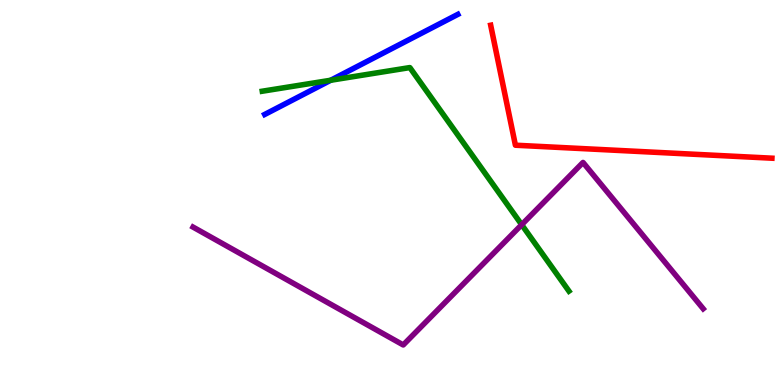[{'lines': ['blue', 'red'], 'intersections': []}, {'lines': ['green', 'red'], 'intersections': []}, {'lines': ['purple', 'red'], 'intersections': []}, {'lines': ['blue', 'green'], 'intersections': [{'x': 4.27, 'y': 7.92}]}, {'lines': ['blue', 'purple'], 'intersections': []}, {'lines': ['green', 'purple'], 'intersections': [{'x': 6.73, 'y': 4.16}]}]